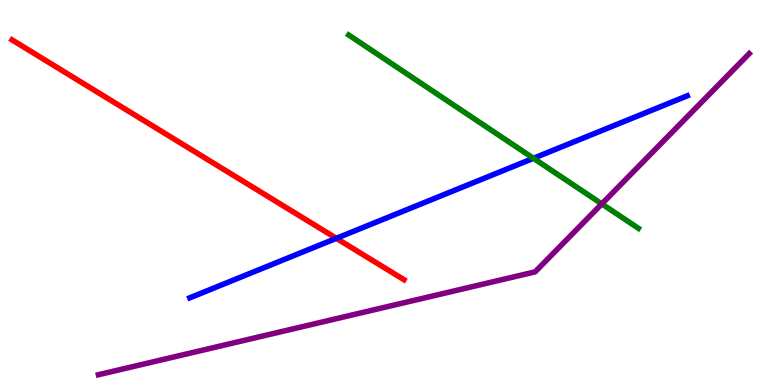[{'lines': ['blue', 'red'], 'intersections': [{'x': 4.34, 'y': 3.81}]}, {'lines': ['green', 'red'], 'intersections': []}, {'lines': ['purple', 'red'], 'intersections': []}, {'lines': ['blue', 'green'], 'intersections': [{'x': 6.88, 'y': 5.89}]}, {'lines': ['blue', 'purple'], 'intersections': []}, {'lines': ['green', 'purple'], 'intersections': [{'x': 7.77, 'y': 4.7}]}]